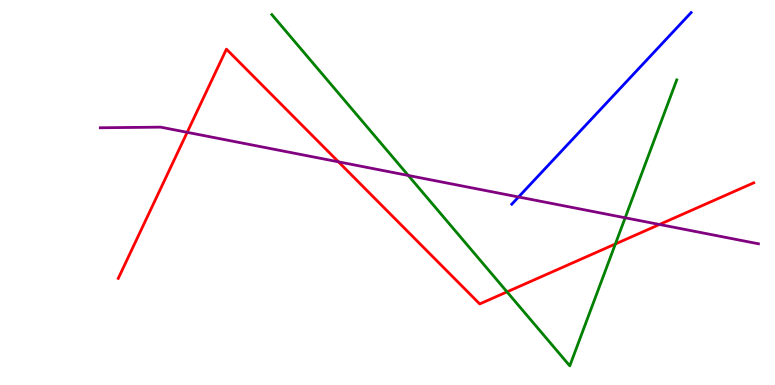[{'lines': ['blue', 'red'], 'intersections': []}, {'lines': ['green', 'red'], 'intersections': [{'x': 6.54, 'y': 2.42}, {'x': 7.94, 'y': 3.66}]}, {'lines': ['purple', 'red'], 'intersections': [{'x': 2.42, 'y': 6.56}, {'x': 4.37, 'y': 5.8}, {'x': 8.51, 'y': 4.17}]}, {'lines': ['blue', 'green'], 'intersections': []}, {'lines': ['blue', 'purple'], 'intersections': [{'x': 6.69, 'y': 4.88}]}, {'lines': ['green', 'purple'], 'intersections': [{'x': 5.27, 'y': 5.44}, {'x': 8.07, 'y': 4.34}]}]